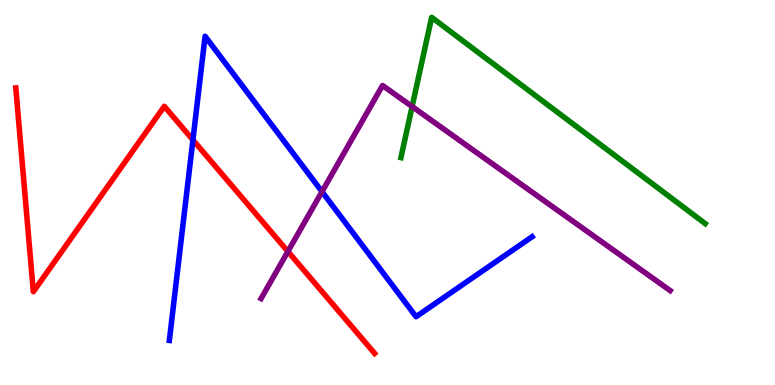[{'lines': ['blue', 'red'], 'intersections': [{'x': 2.49, 'y': 6.37}]}, {'lines': ['green', 'red'], 'intersections': []}, {'lines': ['purple', 'red'], 'intersections': [{'x': 3.71, 'y': 3.47}]}, {'lines': ['blue', 'green'], 'intersections': []}, {'lines': ['blue', 'purple'], 'intersections': [{'x': 4.15, 'y': 5.02}]}, {'lines': ['green', 'purple'], 'intersections': [{'x': 5.32, 'y': 7.23}]}]